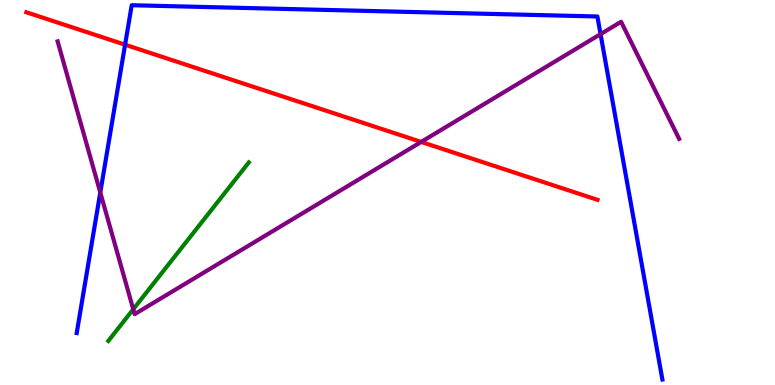[{'lines': ['blue', 'red'], 'intersections': [{'x': 1.61, 'y': 8.84}]}, {'lines': ['green', 'red'], 'intersections': []}, {'lines': ['purple', 'red'], 'intersections': [{'x': 5.43, 'y': 6.31}]}, {'lines': ['blue', 'green'], 'intersections': []}, {'lines': ['blue', 'purple'], 'intersections': [{'x': 1.29, 'y': 5.0}, {'x': 7.75, 'y': 9.11}]}, {'lines': ['green', 'purple'], 'intersections': [{'x': 1.72, 'y': 1.97}]}]